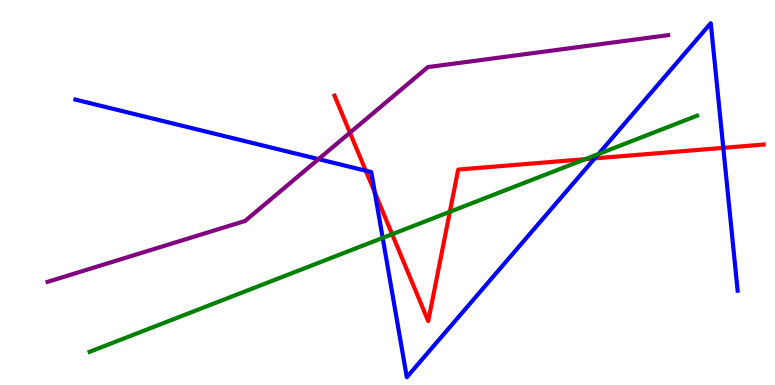[{'lines': ['blue', 'red'], 'intersections': [{'x': 4.72, 'y': 5.57}, {'x': 4.84, 'y': 5.0}, {'x': 7.67, 'y': 5.89}, {'x': 9.33, 'y': 6.16}]}, {'lines': ['green', 'red'], 'intersections': [{'x': 5.06, 'y': 3.92}, {'x': 5.8, 'y': 4.5}, {'x': 7.55, 'y': 5.87}]}, {'lines': ['purple', 'red'], 'intersections': [{'x': 4.52, 'y': 6.55}]}, {'lines': ['blue', 'green'], 'intersections': [{'x': 4.94, 'y': 3.82}, {'x': 7.72, 'y': 6.0}]}, {'lines': ['blue', 'purple'], 'intersections': [{'x': 4.11, 'y': 5.87}]}, {'lines': ['green', 'purple'], 'intersections': []}]